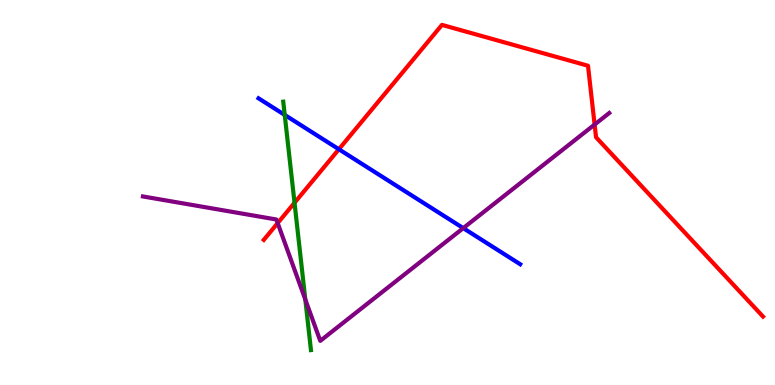[{'lines': ['blue', 'red'], 'intersections': [{'x': 4.37, 'y': 6.12}]}, {'lines': ['green', 'red'], 'intersections': [{'x': 3.8, 'y': 4.73}]}, {'lines': ['purple', 'red'], 'intersections': [{'x': 3.58, 'y': 4.21}, {'x': 7.67, 'y': 6.76}]}, {'lines': ['blue', 'green'], 'intersections': [{'x': 3.67, 'y': 7.01}]}, {'lines': ['blue', 'purple'], 'intersections': [{'x': 5.98, 'y': 4.07}]}, {'lines': ['green', 'purple'], 'intersections': [{'x': 3.94, 'y': 2.22}]}]